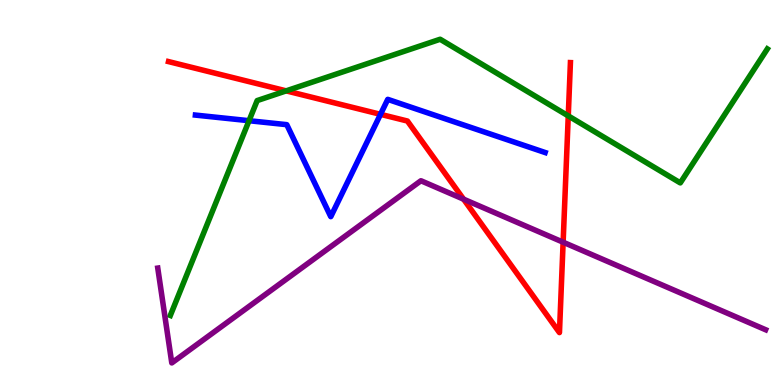[{'lines': ['blue', 'red'], 'intersections': [{'x': 4.91, 'y': 7.03}]}, {'lines': ['green', 'red'], 'intersections': [{'x': 3.69, 'y': 7.64}, {'x': 7.33, 'y': 6.99}]}, {'lines': ['purple', 'red'], 'intersections': [{'x': 5.98, 'y': 4.83}, {'x': 7.27, 'y': 3.71}]}, {'lines': ['blue', 'green'], 'intersections': [{'x': 3.21, 'y': 6.86}]}, {'lines': ['blue', 'purple'], 'intersections': []}, {'lines': ['green', 'purple'], 'intersections': []}]